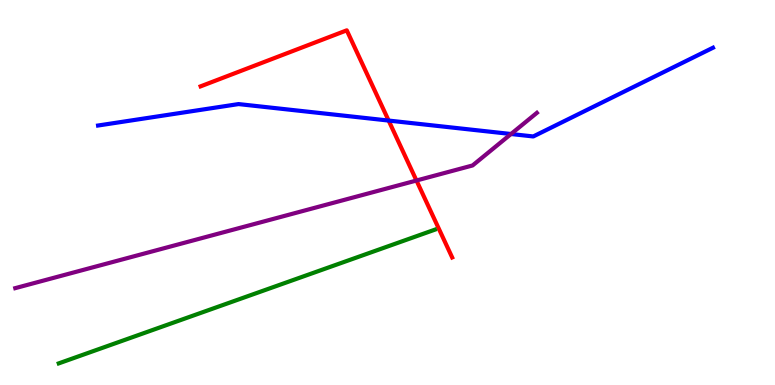[{'lines': ['blue', 'red'], 'intersections': [{'x': 5.01, 'y': 6.87}]}, {'lines': ['green', 'red'], 'intersections': []}, {'lines': ['purple', 'red'], 'intersections': [{'x': 5.37, 'y': 5.31}]}, {'lines': ['blue', 'green'], 'intersections': []}, {'lines': ['blue', 'purple'], 'intersections': [{'x': 6.59, 'y': 6.52}]}, {'lines': ['green', 'purple'], 'intersections': []}]